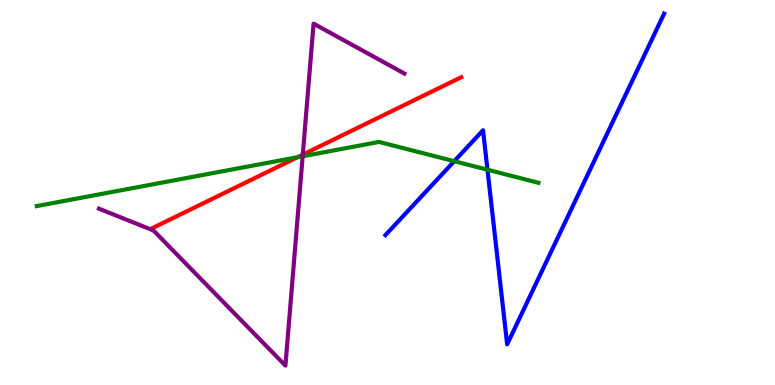[{'lines': ['blue', 'red'], 'intersections': []}, {'lines': ['green', 'red'], 'intersections': [{'x': 3.84, 'y': 5.92}]}, {'lines': ['purple', 'red'], 'intersections': [{'x': 3.91, 'y': 5.98}]}, {'lines': ['blue', 'green'], 'intersections': [{'x': 5.86, 'y': 5.81}, {'x': 6.29, 'y': 5.59}]}, {'lines': ['blue', 'purple'], 'intersections': []}, {'lines': ['green', 'purple'], 'intersections': [{'x': 3.91, 'y': 5.94}]}]